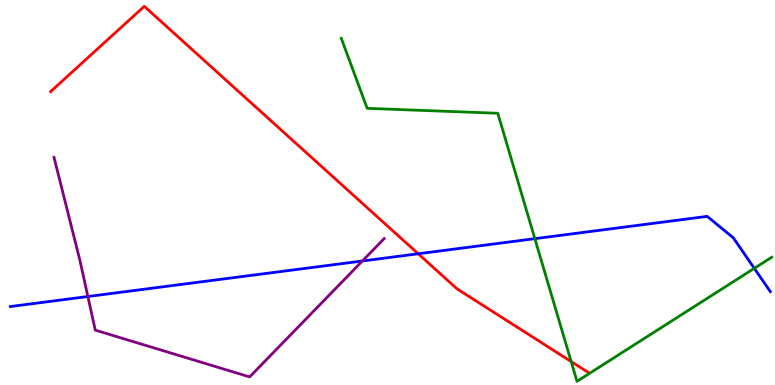[{'lines': ['blue', 'red'], 'intersections': [{'x': 5.4, 'y': 3.41}]}, {'lines': ['green', 'red'], 'intersections': [{'x': 7.37, 'y': 0.608}]}, {'lines': ['purple', 'red'], 'intersections': []}, {'lines': ['blue', 'green'], 'intersections': [{'x': 6.9, 'y': 3.8}, {'x': 9.73, 'y': 3.03}]}, {'lines': ['blue', 'purple'], 'intersections': [{'x': 1.13, 'y': 2.3}, {'x': 4.68, 'y': 3.22}]}, {'lines': ['green', 'purple'], 'intersections': []}]